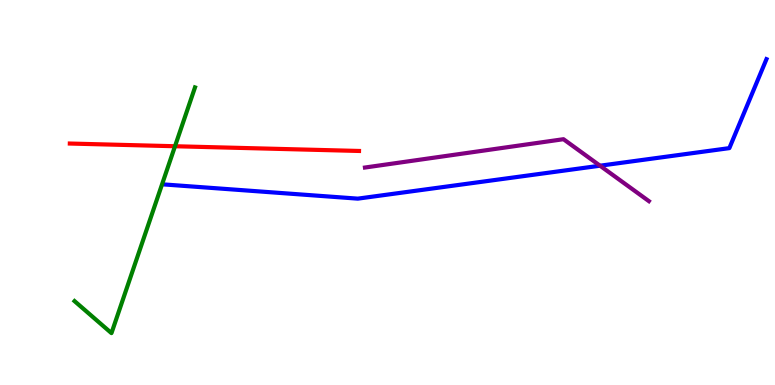[{'lines': ['blue', 'red'], 'intersections': []}, {'lines': ['green', 'red'], 'intersections': [{'x': 2.26, 'y': 6.2}]}, {'lines': ['purple', 'red'], 'intersections': []}, {'lines': ['blue', 'green'], 'intersections': []}, {'lines': ['blue', 'purple'], 'intersections': [{'x': 7.74, 'y': 5.7}]}, {'lines': ['green', 'purple'], 'intersections': []}]